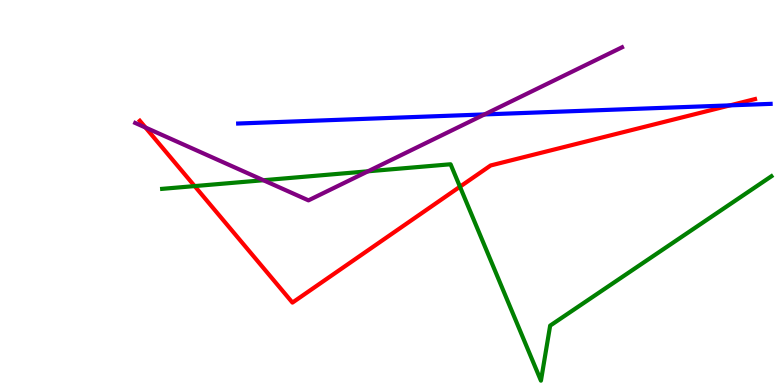[{'lines': ['blue', 'red'], 'intersections': [{'x': 9.42, 'y': 7.26}]}, {'lines': ['green', 'red'], 'intersections': [{'x': 2.51, 'y': 5.17}, {'x': 5.93, 'y': 5.15}]}, {'lines': ['purple', 'red'], 'intersections': [{'x': 1.88, 'y': 6.69}]}, {'lines': ['blue', 'green'], 'intersections': []}, {'lines': ['blue', 'purple'], 'intersections': [{'x': 6.25, 'y': 7.03}]}, {'lines': ['green', 'purple'], 'intersections': [{'x': 3.4, 'y': 5.32}, {'x': 4.75, 'y': 5.55}]}]